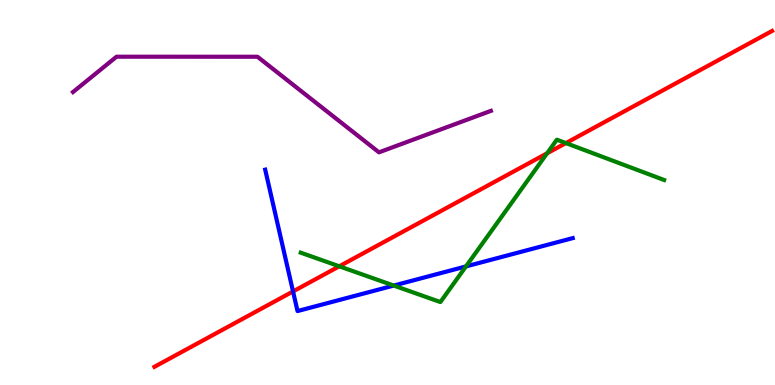[{'lines': ['blue', 'red'], 'intersections': [{'x': 3.78, 'y': 2.43}]}, {'lines': ['green', 'red'], 'intersections': [{'x': 4.38, 'y': 3.08}, {'x': 7.06, 'y': 6.02}, {'x': 7.3, 'y': 6.28}]}, {'lines': ['purple', 'red'], 'intersections': []}, {'lines': ['blue', 'green'], 'intersections': [{'x': 5.08, 'y': 2.58}, {'x': 6.01, 'y': 3.08}]}, {'lines': ['blue', 'purple'], 'intersections': []}, {'lines': ['green', 'purple'], 'intersections': []}]